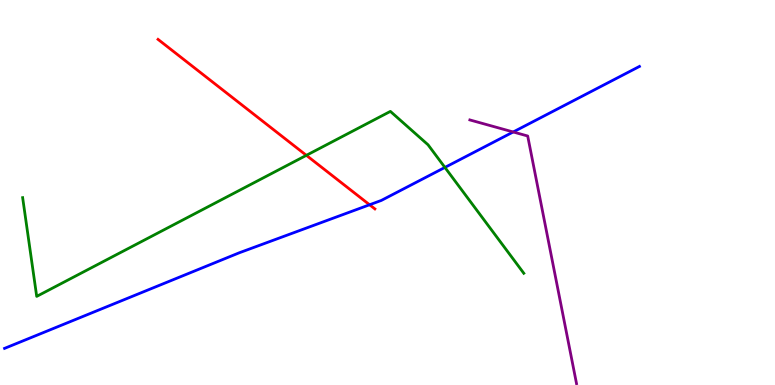[{'lines': ['blue', 'red'], 'intersections': [{'x': 4.77, 'y': 4.68}]}, {'lines': ['green', 'red'], 'intersections': [{'x': 3.95, 'y': 5.97}]}, {'lines': ['purple', 'red'], 'intersections': []}, {'lines': ['blue', 'green'], 'intersections': [{'x': 5.74, 'y': 5.65}]}, {'lines': ['blue', 'purple'], 'intersections': [{'x': 6.62, 'y': 6.57}]}, {'lines': ['green', 'purple'], 'intersections': []}]